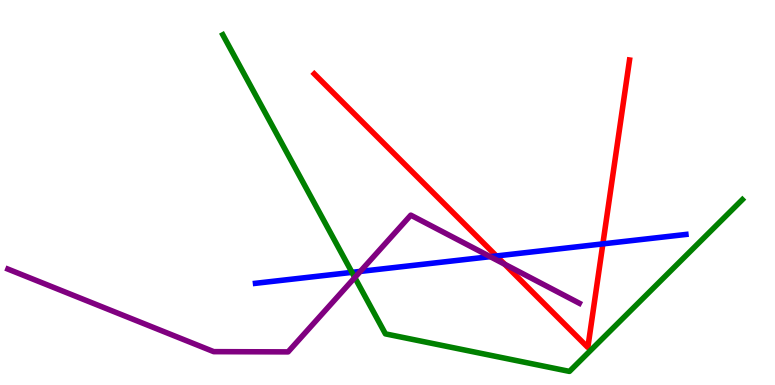[{'lines': ['blue', 'red'], 'intersections': [{'x': 6.41, 'y': 3.35}, {'x': 7.78, 'y': 3.67}]}, {'lines': ['green', 'red'], 'intersections': []}, {'lines': ['purple', 'red'], 'intersections': [{'x': 6.51, 'y': 3.14}]}, {'lines': ['blue', 'green'], 'intersections': [{'x': 4.54, 'y': 2.93}]}, {'lines': ['blue', 'purple'], 'intersections': [{'x': 4.65, 'y': 2.95}, {'x': 6.33, 'y': 3.33}]}, {'lines': ['green', 'purple'], 'intersections': [{'x': 4.58, 'y': 2.79}]}]